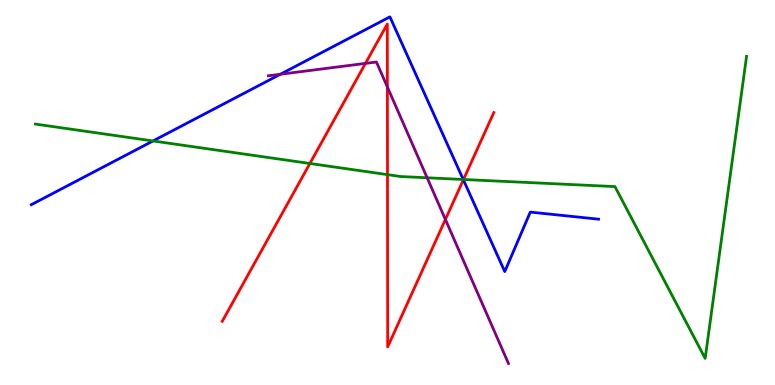[{'lines': ['blue', 'red'], 'intersections': [{'x': 5.98, 'y': 5.33}]}, {'lines': ['green', 'red'], 'intersections': [{'x': 4.0, 'y': 5.75}, {'x': 5.0, 'y': 5.46}, {'x': 5.98, 'y': 5.34}]}, {'lines': ['purple', 'red'], 'intersections': [{'x': 4.72, 'y': 8.35}, {'x': 5.0, 'y': 7.74}, {'x': 5.75, 'y': 4.3}]}, {'lines': ['blue', 'green'], 'intersections': [{'x': 1.97, 'y': 6.34}, {'x': 5.98, 'y': 5.34}]}, {'lines': ['blue', 'purple'], 'intersections': [{'x': 3.62, 'y': 8.07}]}, {'lines': ['green', 'purple'], 'intersections': [{'x': 5.51, 'y': 5.38}]}]